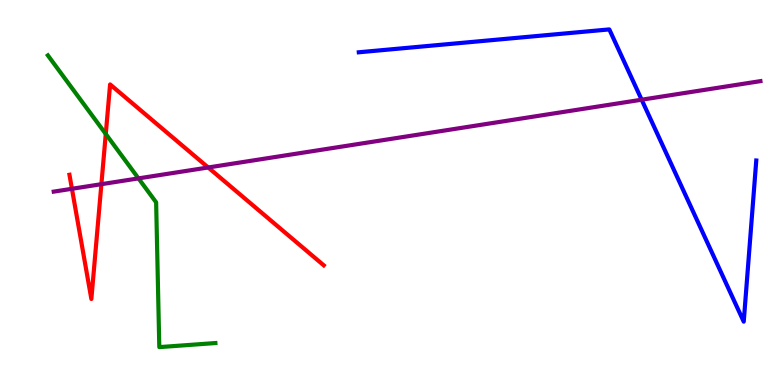[{'lines': ['blue', 'red'], 'intersections': []}, {'lines': ['green', 'red'], 'intersections': [{'x': 1.36, 'y': 6.52}]}, {'lines': ['purple', 'red'], 'intersections': [{'x': 0.928, 'y': 5.1}, {'x': 1.31, 'y': 5.22}, {'x': 2.69, 'y': 5.65}]}, {'lines': ['blue', 'green'], 'intersections': []}, {'lines': ['blue', 'purple'], 'intersections': [{'x': 8.28, 'y': 7.41}]}, {'lines': ['green', 'purple'], 'intersections': [{'x': 1.79, 'y': 5.37}]}]